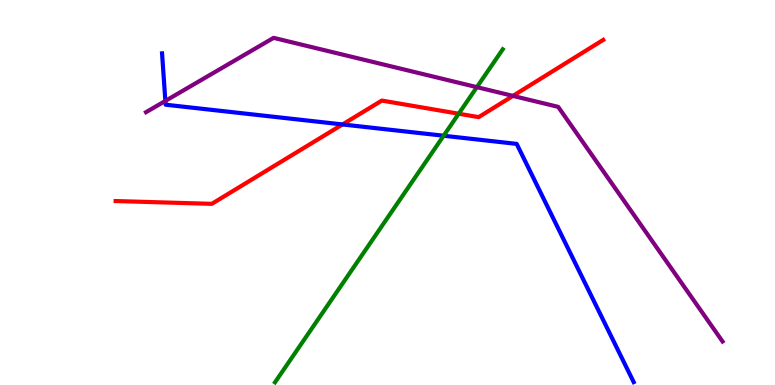[{'lines': ['blue', 'red'], 'intersections': [{'x': 4.42, 'y': 6.77}]}, {'lines': ['green', 'red'], 'intersections': [{'x': 5.92, 'y': 7.05}]}, {'lines': ['purple', 'red'], 'intersections': [{'x': 6.62, 'y': 7.51}]}, {'lines': ['blue', 'green'], 'intersections': [{'x': 5.72, 'y': 6.47}]}, {'lines': ['blue', 'purple'], 'intersections': [{'x': 2.13, 'y': 7.38}]}, {'lines': ['green', 'purple'], 'intersections': [{'x': 6.15, 'y': 7.74}]}]